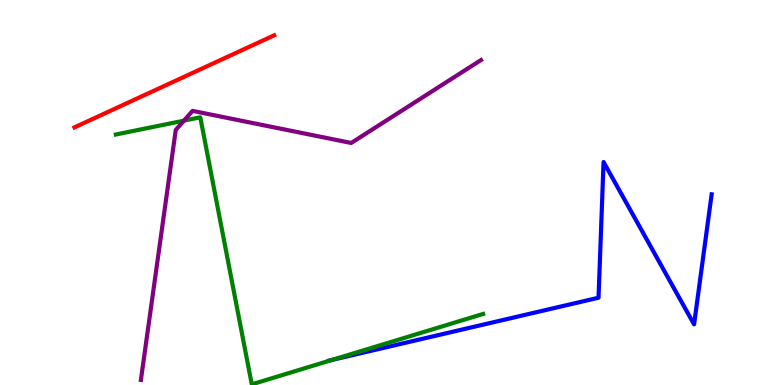[{'lines': ['blue', 'red'], 'intersections': []}, {'lines': ['green', 'red'], 'intersections': []}, {'lines': ['purple', 'red'], 'intersections': []}, {'lines': ['blue', 'green'], 'intersections': [{'x': 4.29, 'y': 0.652}]}, {'lines': ['blue', 'purple'], 'intersections': []}, {'lines': ['green', 'purple'], 'intersections': [{'x': 2.37, 'y': 6.87}]}]